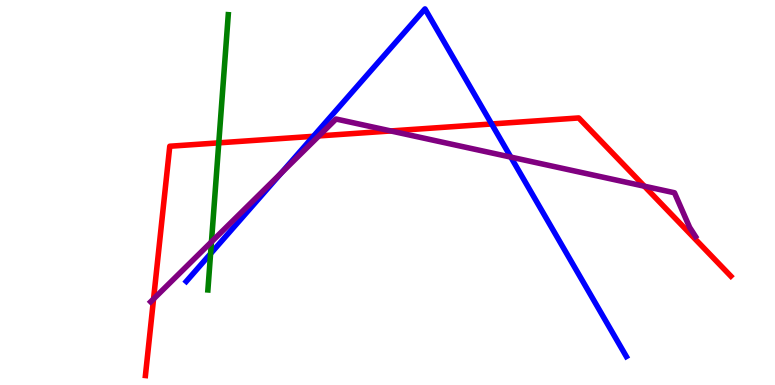[{'lines': ['blue', 'red'], 'intersections': [{'x': 4.04, 'y': 6.46}, {'x': 6.34, 'y': 6.78}]}, {'lines': ['green', 'red'], 'intersections': [{'x': 2.82, 'y': 6.29}]}, {'lines': ['purple', 'red'], 'intersections': [{'x': 1.98, 'y': 2.23}, {'x': 4.11, 'y': 6.47}, {'x': 5.04, 'y': 6.6}, {'x': 8.31, 'y': 5.16}]}, {'lines': ['blue', 'green'], 'intersections': [{'x': 2.72, 'y': 3.41}]}, {'lines': ['blue', 'purple'], 'intersections': [{'x': 3.63, 'y': 5.5}, {'x': 6.59, 'y': 5.92}]}, {'lines': ['green', 'purple'], 'intersections': [{'x': 2.73, 'y': 3.72}]}]